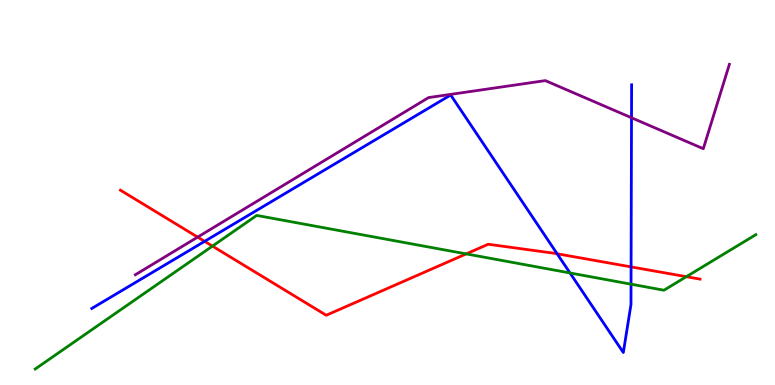[{'lines': ['blue', 'red'], 'intersections': [{'x': 2.64, 'y': 3.73}, {'x': 7.19, 'y': 3.41}, {'x': 8.14, 'y': 3.07}]}, {'lines': ['green', 'red'], 'intersections': [{'x': 2.74, 'y': 3.61}, {'x': 6.02, 'y': 3.41}, {'x': 8.86, 'y': 2.81}]}, {'lines': ['purple', 'red'], 'intersections': [{'x': 2.55, 'y': 3.84}]}, {'lines': ['blue', 'green'], 'intersections': [{'x': 7.35, 'y': 2.91}, {'x': 8.14, 'y': 2.62}]}, {'lines': ['blue', 'purple'], 'intersections': [{'x': 8.15, 'y': 6.94}]}, {'lines': ['green', 'purple'], 'intersections': []}]